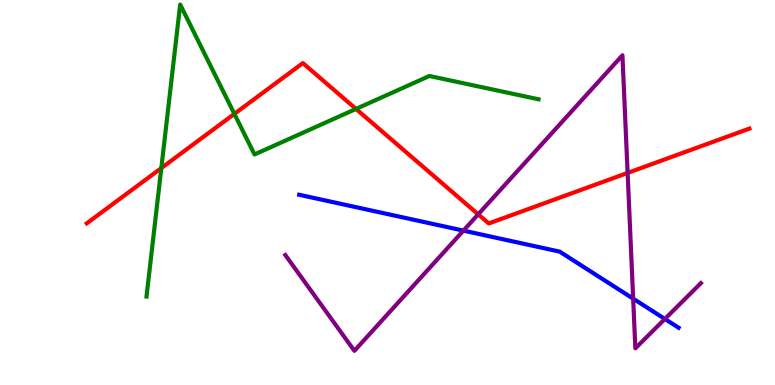[{'lines': ['blue', 'red'], 'intersections': []}, {'lines': ['green', 'red'], 'intersections': [{'x': 2.08, 'y': 5.63}, {'x': 3.02, 'y': 7.04}, {'x': 4.59, 'y': 7.17}]}, {'lines': ['purple', 'red'], 'intersections': [{'x': 6.17, 'y': 4.43}, {'x': 8.1, 'y': 5.51}]}, {'lines': ['blue', 'green'], 'intersections': []}, {'lines': ['blue', 'purple'], 'intersections': [{'x': 5.98, 'y': 4.01}, {'x': 8.17, 'y': 2.24}, {'x': 8.58, 'y': 1.72}]}, {'lines': ['green', 'purple'], 'intersections': []}]